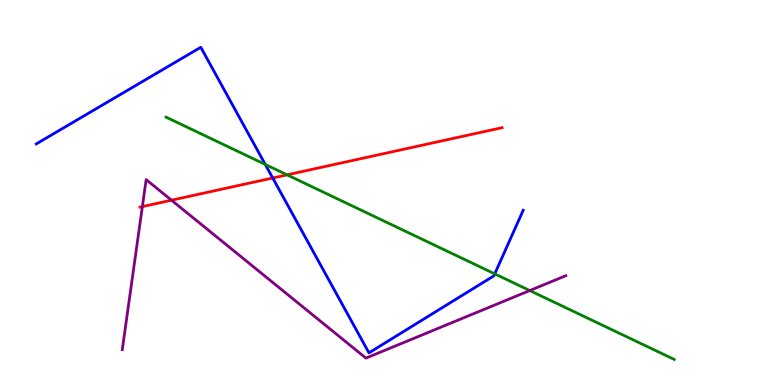[{'lines': ['blue', 'red'], 'intersections': [{'x': 3.52, 'y': 5.38}]}, {'lines': ['green', 'red'], 'intersections': [{'x': 3.7, 'y': 5.46}]}, {'lines': ['purple', 'red'], 'intersections': [{'x': 1.84, 'y': 4.63}, {'x': 2.21, 'y': 4.8}]}, {'lines': ['blue', 'green'], 'intersections': [{'x': 3.42, 'y': 5.73}, {'x': 6.38, 'y': 2.89}]}, {'lines': ['blue', 'purple'], 'intersections': []}, {'lines': ['green', 'purple'], 'intersections': [{'x': 6.84, 'y': 2.45}]}]